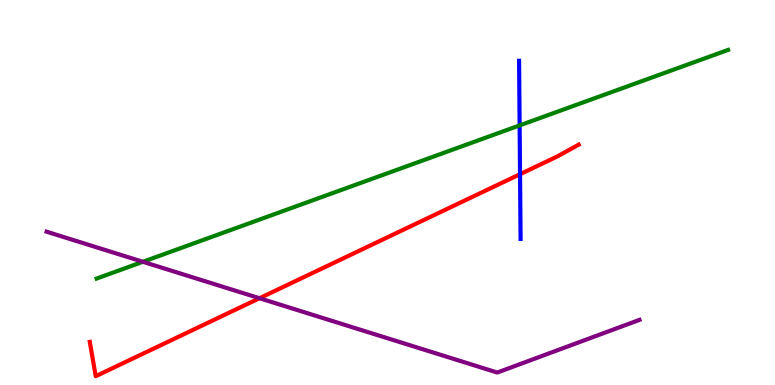[{'lines': ['blue', 'red'], 'intersections': [{'x': 6.71, 'y': 5.48}]}, {'lines': ['green', 'red'], 'intersections': []}, {'lines': ['purple', 'red'], 'intersections': [{'x': 3.35, 'y': 2.25}]}, {'lines': ['blue', 'green'], 'intersections': [{'x': 6.7, 'y': 6.74}]}, {'lines': ['blue', 'purple'], 'intersections': []}, {'lines': ['green', 'purple'], 'intersections': [{'x': 1.84, 'y': 3.2}]}]